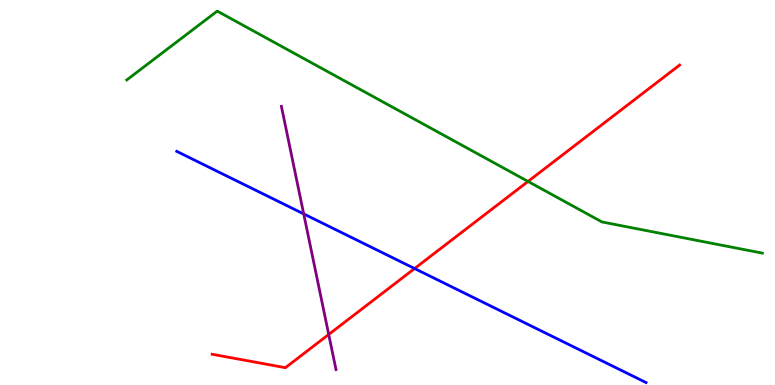[{'lines': ['blue', 'red'], 'intersections': [{'x': 5.35, 'y': 3.03}]}, {'lines': ['green', 'red'], 'intersections': [{'x': 6.81, 'y': 5.29}]}, {'lines': ['purple', 'red'], 'intersections': [{'x': 4.24, 'y': 1.31}]}, {'lines': ['blue', 'green'], 'intersections': []}, {'lines': ['blue', 'purple'], 'intersections': [{'x': 3.92, 'y': 4.44}]}, {'lines': ['green', 'purple'], 'intersections': []}]